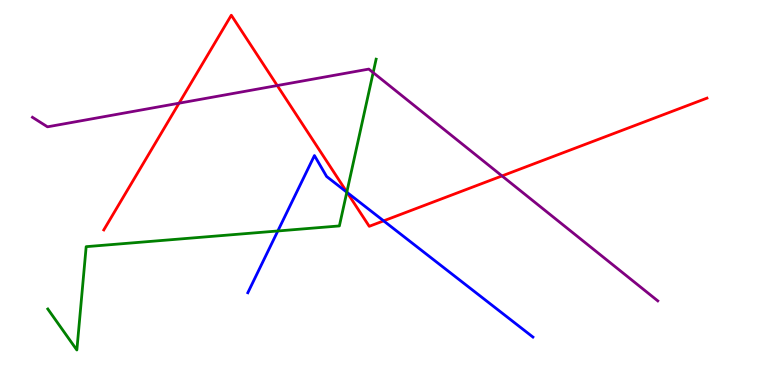[{'lines': ['blue', 'red'], 'intersections': [{'x': 4.48, 'y': 5.0}, {'x': 4.95, 'y': 4.26}]}, {'lines': ['green', 'red'], 'intersections': [{'x': 4.48, 'y': 5.01}]}, {'lines': ['purple', 'red'], 'intersections': [{'x': 2.31, 'y': 7.32}, {'x': 3.58, 'y': 7.78}, {'x': 6.48, 'y': 5.43}]}, {'lines': ['blue', 'green'], 'intersections': [{'x': 3.58, 'y': 4.0}, {'x': 4.47, 'y': 5.01}]}, {'lines': ['blue', 'purple'], 'intersections': []}, {'lines': ['green', 'purple'], 'intersections': [{'x': 4.82, 'y': 8.11}]}]